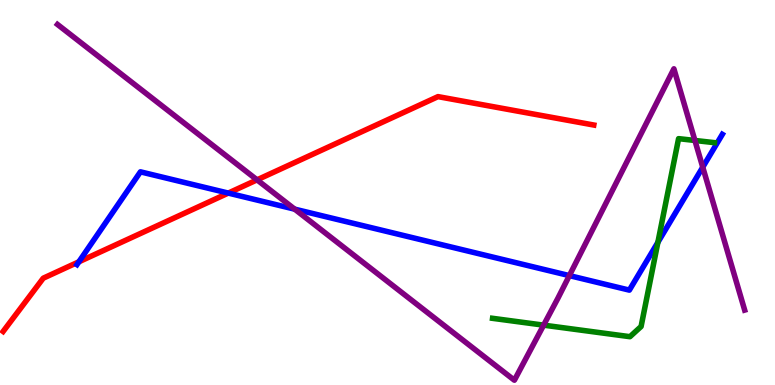[{'lines': ['blue', 'red'], 'intersections': [{'x': 1.02, 'y': 3.2}, {'x': 2.95, 'y': 4.98}]}, {'lines': ['green', 'red'], 'intersections': []}, {'lines': ['purple', 'red'], 'intersections': [{'x': 3.32, 'y': 5.33}]}, {'lines': ['blue', 'green'], 'intersections': [{'x': 8.49, 'y': 3.71}]}, {'lines': ['blue', 'purple'], 'intersections': [{'x': 3.8, 'y': 4.57}, {'x': 7.35, 'y': 2.84}, {'x': 9.07, 'y': 5.66}]}, {'lines': ['green', 'purple'], 'intersections': [{'x': 7.01, 'y': 1.55}, {'x': 8.97, 'y': 6.35}]}]